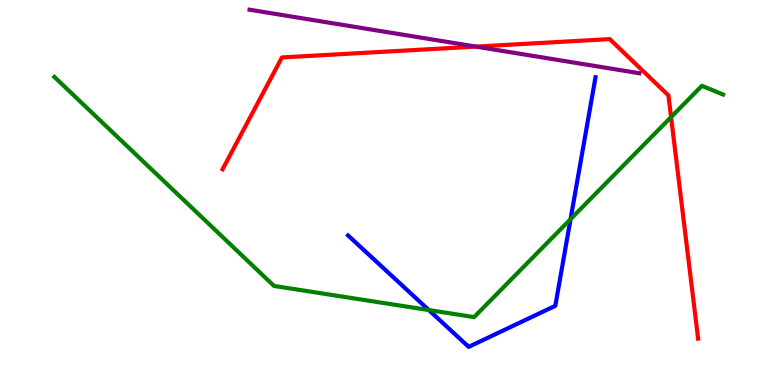[{'lines': ['blue', 'red'], 'intersections': []}, {'lines': ['green', 'red'], 'intersections': [{'x': 8.66, 'y': 6.96}]}, {'lines': ['purple', 'red'], 'intersections': [{'x': 6.14, 'y': 8.79}]}, {'lines': ['blue', 'green'], 'intersections': [{'x': 5.53, 'y': 1.95}, {'x': 7.36, 'y': 4.31}]}, {'lines': ['blue', 'purple'], 'intersections': []}, {'lines': ['green', 'purple'], 'intersections': []}]